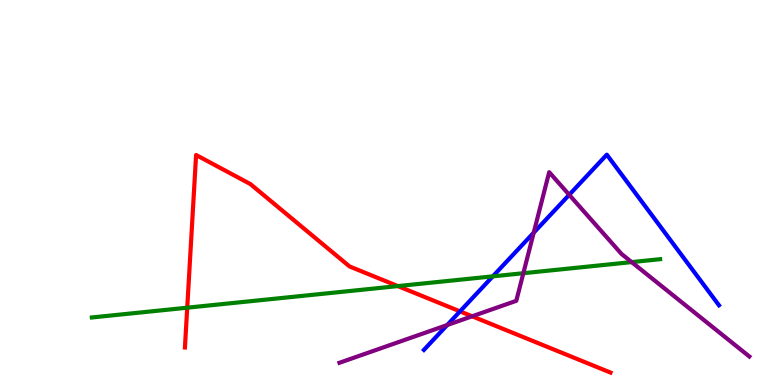[{'lines': ['blue', 'red'], 'intersections': [{'x': 5.94, 'y': 1.91}]}, {'lines': ['green', 'red'], 'intersections': [{'x': 2.42, 'y': 2.01}, {'x': 5.13, 'y': 2.57}]}, {'lines': ['purple', 'red'], 'intersections': [{'x': 6.09, 'y': 1.78}]}, {'lines': ['blue', 'green'], 'intersections': [{'x': 6.36, 'y': 2.82}]}, {'lines': ['blue', 'purple'], 'intersections': [{'x': 5.77, 'y': 1.56}, {'x': 6.89, 'y': 3.96}, {'x': 7.34, 'y': 4.94}]}, {'lines': ['green', 'purple'], 'intersections': [{'x': 6.75, 'y': 2.9}, {'x': 8.15, 'y': 3.19}]}]